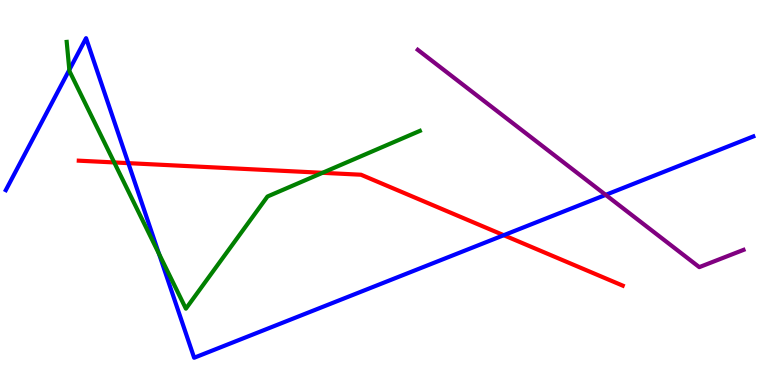[{'lines': ['blue', 'red'], 'intersections': [{'x': 1.66, 'y': 5.76}, {'x': 6.5, 'y': 3.89}]}, {'lines': ['green', 'red'], 'intersections': [{'x': 1.47, 'y': 5.78}, {'x': 4.16, 'y': 5.51}]}, {'lines': ['purple', 'red'], 'intersections': []}, {'lines': ['blue', 'green'], 'intersections': [{'x': 0.894, 'y': 8.19}, {'x': 2.05, 'y': 3.41}]}, {'lines': ['blue', 'purple'], 'intersections': [{'x': 7.82, 'y': 4.94}]}, {'lines': ['green', 'purple'], 'intersections': []}]